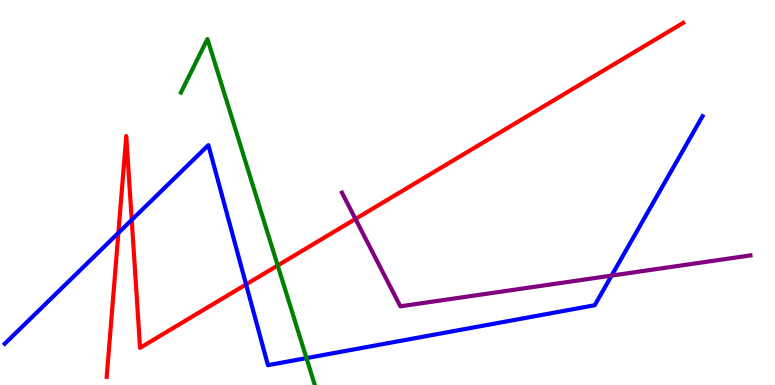[{'lines': ['blue', 'red'], 'intersections': [{'x': 1.53, 'y': 3.95}, {'x': 1.7, 'y': 4.29}, {'x': 3.18, 'y': 2.61}]}, {'lines': ['green', 'red'], 'intersections': [{'x': 3.58, 'y': 3.1}]}, {'lines': ['purple', 'red'], 'intersections': [{'x': 4.59, 'y': 4.31}]}, {'lines': ['blue', 'green'], 'intersections': [{'x': 3.95, 'y': 0.698}]}, {'lines': ['blue', 'purple'], 'intersections': [{'x': 7.89, 'y': 2.84}]}, {'lines': ['green', 'purple'], 'intersections': []}]